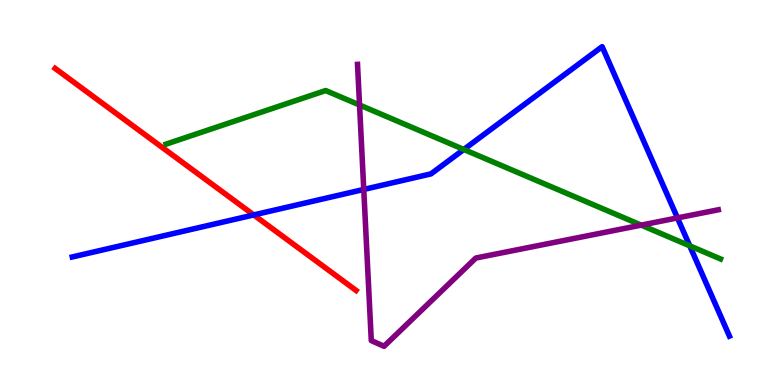[{'lines': ['blue', 'red'], 'intersections': [{'x': 3.27, 'y': 4.42}]}, {'lines': ['green', 'red'], 'intersections': []}, {'lines': ['purple', 'red'], 'intersections': []}, {'lines': ['blue', 'green'], 'intersections': [{'x': 5.98, 'y': 6.12}, {'x': 8.9, 'y': 3.61}]}, {'lines': ['blue', 'purple'], 'intersections': [{'x': 4.69, 'y': 5.08}, {'x': 8.74, 'y': 4.34}]}, {'lines': ['green', 'purple'], 'intersections': [{'x': 4.64, 'y': 7.27}, {'x': 8.27, 'y': 4.15}]}]